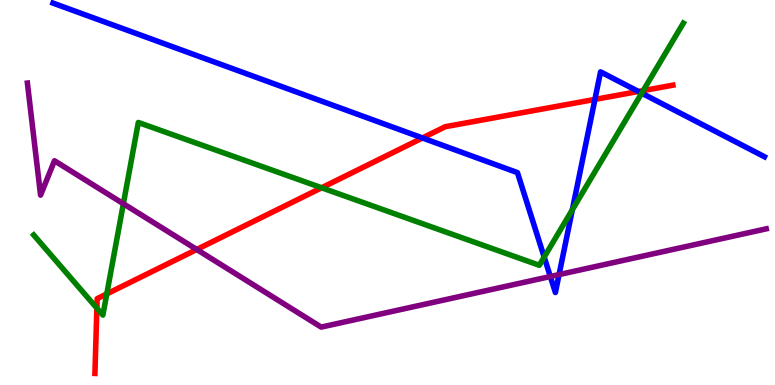[{'lines': ['blue', 'red'], 'intersections': [{'x': 5.45, 'y': 6.42}, {'x': 7.68, 'y': 7.42}, {'x': 8.24, 'y': 7.62}]}, {'lines': ['green', 'red'], 'intersections': [{'x': 1.25, 'y': 2.0}, {'x': 1.38, 'y': 2.37}, {'x': 4.15, 'y': 5.12}, {'x': 8.3, 'y': 7.65}]}, {'lines': ['purple', 'red'], 'intersections': [{'x': 2.54, 'y': 3.52}]}, {'lines': ['blue', 'green'], 'intersections': [{'x': 7.02, 'y': 3.32}, {'x': 7.39, 'y': 4.55}, {'x': 8.28, 'y': 7.58}]}, {'lines': ['blue', 'purple'], 'intersections': [{'x': 7.1, 'y': 2.82}, {'x': 7.21, 'y': 2.87}]}, {'lines': ['green', 'purple'], 'intersections': [{'x': 1.59, 'y': 4.71}]}]